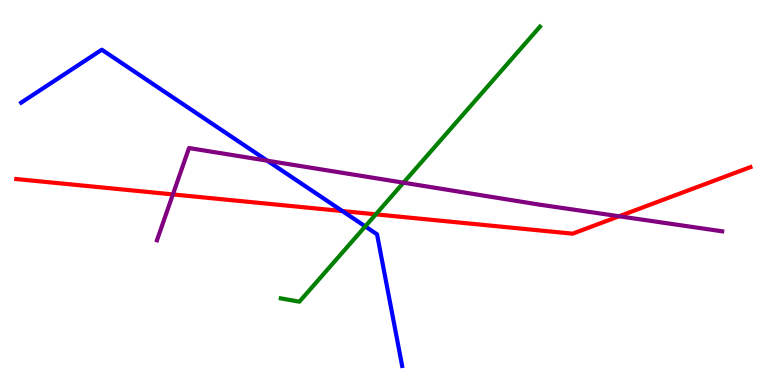[{'lines': ['blue', 'red'], 'intersections': [{'x': 4.42, 'y': 4.52}]}, {'lines': ['green', 'red'], 'intersections': [{'x': 4.85, 'y': 4.43}]}, {'lines': ['purple', 'red'], 'intersections': [{'x': 2.23, 'y': 4.95}, {'x': 7.99, 'y': 4.38}]}, {'lines': ['blue', 'green'], 'intersections': [{'x': 4.71, 'y': 4.12}]}, {'lines': ['blue', 'purple'], 'intersections': [{'x': 3.45, 'y': 5.83}]}, {'lines': ['green', 'purple'], 'intersections': [{'x': 5.21, 'y': 5.25}]}]